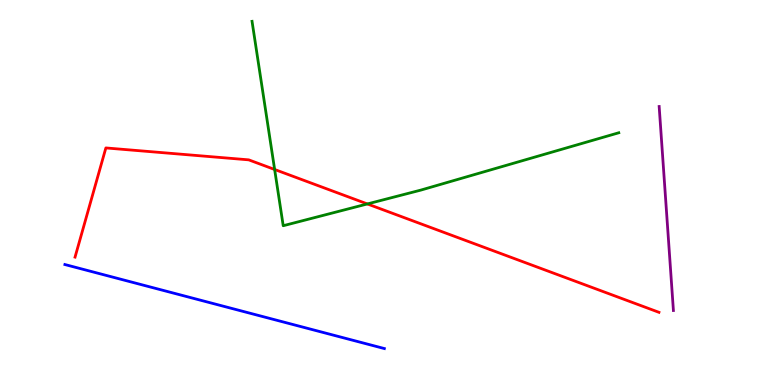[{'lines': ['blue', 'red'], 'intersections': []}, {'lines': ['green', 'red'], 'intersections': [{'x': 3.54, 'y': 5.6}, {'x': 4.74, 'y': 4.7}]}, {'lines': ['purple', 'red'], 'intersections': []}, {'lines': ['blue', 'green'], 'intersections': []}, {'lines': ['blue', 'purple'], 'intersections': []}, {'lines': ['green', 'purple'], 'intersections': []}]